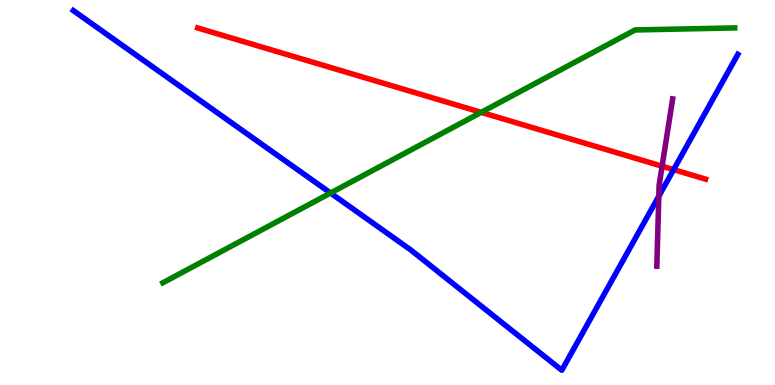[{'lines': ['blue', 'red'], 'intersections': [{'x': 8.69, 'y': 5.59}]}, {'lines': ['green', 'red'], 'intersections': [{'x': 6.21, 'y': 7.08}]}, {'lines': ['purple', 'red'], 'intersections': [{'x': 8.54, 'y': 5.68}]}, {'lines': ['blue', 'green'], 'intersections': [{'x': 4.26, 'y': 4.99}]}, {'lines': ['blue', 'purple'], 'intersections': [{'x': 8.5, 'y': 4.9}]}, {'lines': ['green', 'purple'], 'intersections': []}]